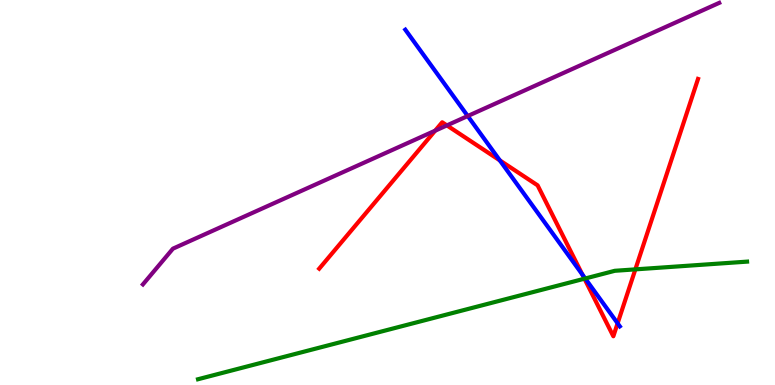[{'lines': ['blue', 'red'], 'intersections': [{'x': 6.45, 'y': 5.83}, {'x': 7.51, 'y': 2.87}, {'x': 7.97, 'y': 1.6}]}, {'lines': ['green', 'red'], 'intersections': [{'x': 7.54, 'y': 2.76}, {'x': 8.2, 'y': 3.0}]}, {'lines': ['purple', 'red'], 'intersections': [{'x': 5.61, 'y': 6.61}, {'x': 5.77, 'y': 6.74}]}, {'lines': ['blue', 'green'], 'intersections': [{'x': 7.55, 'y': 2.77}]}, {'lines': ['blue', 'purple'], 'intersections': [{'x': 6.04, 'y': 6.99}]}, {'lines': ['green', 'purple'], 'intersections': []}]